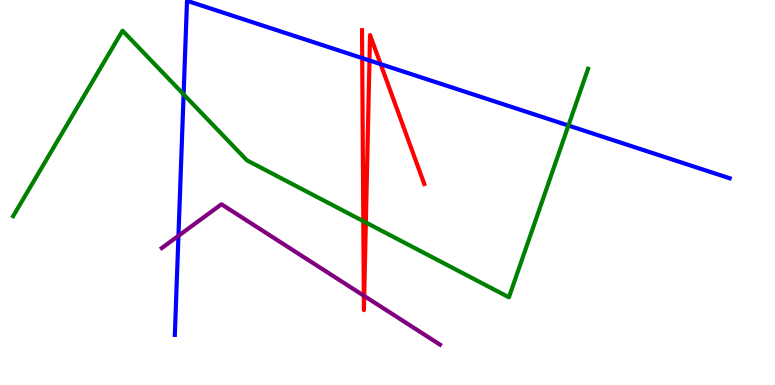[{'lines': ['blue', 'red'], 'intersections': [{'x': 4.67, 'y': 8.49}, {'x': 4.77, 'y': 8.43}, {'x': 4.91, 'y': 8.33}]}, {'lines': ['green', 'red'], 'intersections': [{'x': 4.69, 'y': 4.26}, {'x': 4.72, 'y': 4.22}]}, {'lines': ['purple', 'red'], 'intersections': [{'x': 4.69, 'y': 2.32}, {'x': 4.7, 'y': 2.31}]}, {'lines': ['blue', 'green'], 'intersections': [{'x': 2.37, 'y': 7.55}, {'x': 7.33, 'y': 6.74}]}, {'lines': ['blue', 'purple'], 'intersections': [{'x': 2.3, 'y': 3.87}]}, {'lines': ['green', 'purple'], 'intersections': []}]